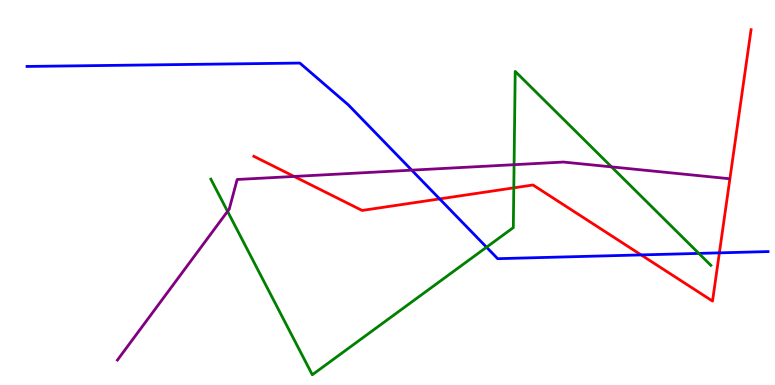[{'lines': ['blue', 'red'], 'intersections': [{'x': 5.67, 'y': 4.83}, {'x': 8.27, 'y': 3.38}, {'x': 9.28, 'y': 3.43}]}, {'lines': ['green', 'red'], 'intersections': [{'x': 6.63, 'y': 5.12}]}, {'lines': ['purple', 'red'], 'intersections': [{'x': 3.8, 'y': 5.42}]}, {'lines': ['blue', 'green'], 'intersections': [{'x': 6.28, 'y': 3.58}, {'x': 9.02, 'y': 3.42}]}, {'lines': ['blue', 'purple'], 'intersections': [{'x': 5.31, 'y': 5.58}]}, {'lines': ['green', 'purple'], 'intersections': [{'x': 2.94, 'y': 4.51}, {'x': 6.63, 'y': 5.72}, {'x': 7.89, 'y': 5.67}]}]